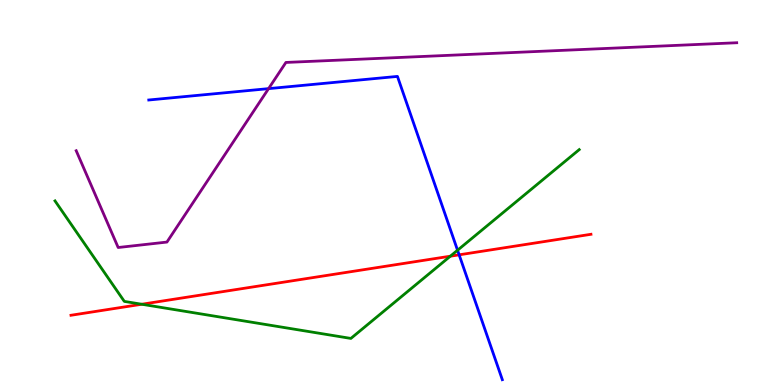[{'lines': ['blue', 'red'], 'intersections': [{'x': 5.92, 'y': 3.38}]}, {'lines': ['green', 'red'], 'intersections': [{'x': 1.83, 'y': 2.1}, {'x': 5.81, 'y': 3.35}]}, {'lines': ['purple', 'red'], 'intersections': []}, {'lines': ['blue', 'green'], 'intersections': [{'x': 5.9, 'y': 3.5}]}, {'lines': ['blue', 'purple'], 'intersections': [{'x': 3.47, 'y': 7.7}]}, {'lines': ['green', 'purple'], 'intersections': []}]